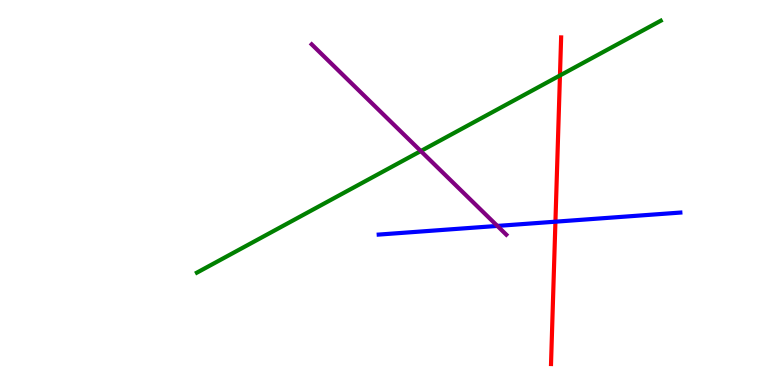[{'lines': ['blue', 'red'], 'intersections': [{'x': 7.17, 'y': 4.24}]}, {'lines': ['green', 'red'], 'intersections': [{'x': 7.23, 'y': 8.04}]}, {'lines': ['purple', 'red'], 'intersections': []}, {'lines': ['blue', 'green'], 'intersections': []}, {'lines': ['blue', 'purple'], 'intersections': [{'x': 6.42, 'y': 4.13}]}, {'lines': ['green', 'purple'], 'intersections': [{'x': 5.43, 'y': 6.08}]}]